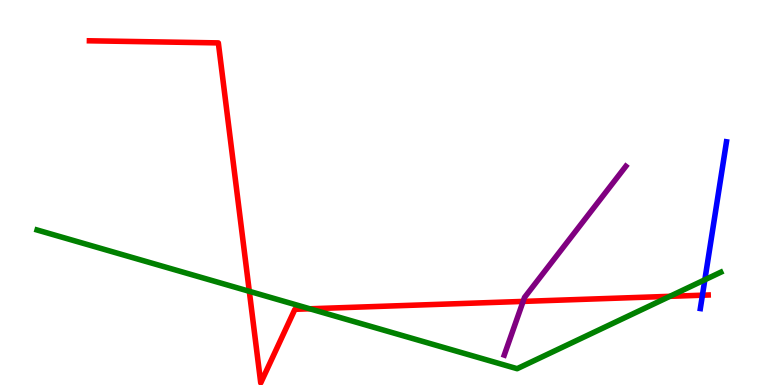[{'lines': ['blue', 'red'], 'intersections': [{'x': 9.06, 'y': 2.33}]}, {'lines': ['green', 'red'], 'intersections': [{'x': 3.22, 'y': 2.43}, {'x': 4.0, 'y': 1.98}, {'x': 8.64, 'y': 2.3}]}, {'lines': ['purple', 'red'], 'intersections': [{'x': 6.75, 'y': 2.17}]}, {'lines': ['blue', 'green'], 'intersections': [{'x': 9.09, 'y': 2.73}]}, {'lines': ['blue', 'purple'], 'intersections': []}, {'lines': ['green', 'purple'], 'intersections': []}]